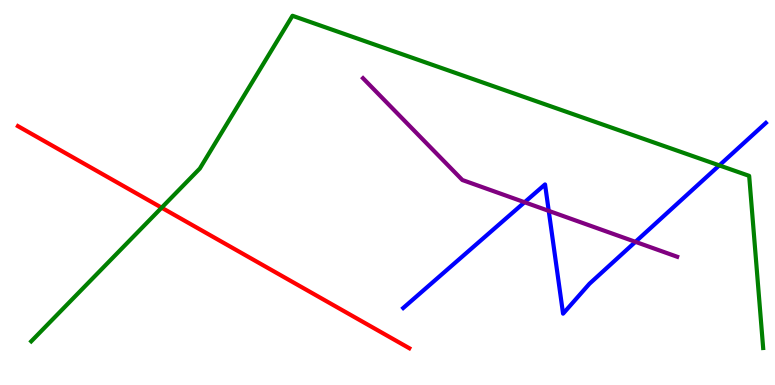[{'lines': ['blue', 'red'], 'intersections': []}, {'lines': ['green', 'red'], 'intersections': [{'x': 2.09, 'y': 4.61}]}, {'lines': ['purple', 'red'], 'intersections': []}, {'lines': ['blue', 'green'], 'intersections': [{'x': 9.28, 'y': 5.7}]}, {'lines': ['blue', 'purple'], 'intersections': [{'x': 6.77, 'y': 4.75}, {'x': 7.08, 'y': 4.52}, {'x': 8.2, 'y': 3.72}]}, {'lines': ['green', 'purple'], 'intersections': []}]